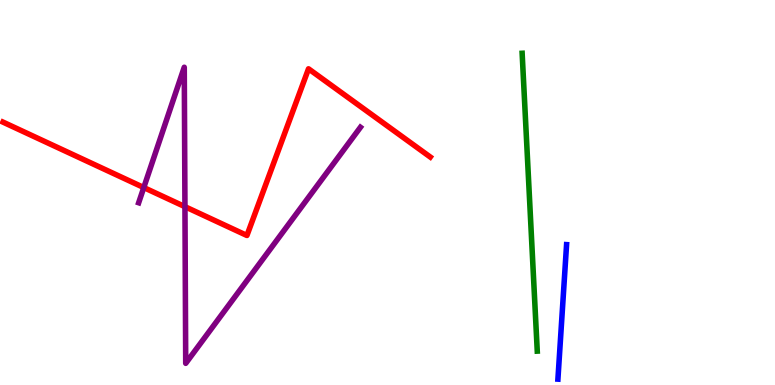[{'lines': ['blue', 'red'], 'intersections': []}, {'lines': ['green', 'red'], 'intersections': []}, {'lines': ['purple', 'red'], 'intersections': [{'x': 1.86, 'y': 5.13}, {'x': 2.39, 'y': 4.63}]}, {'lines': ['blue', 'green'], 'intersections': []}, {'lines': ['blue', 'purple'], 'intersections': []}, {'lines': ['green', 'purple'], 'intersections': []}]